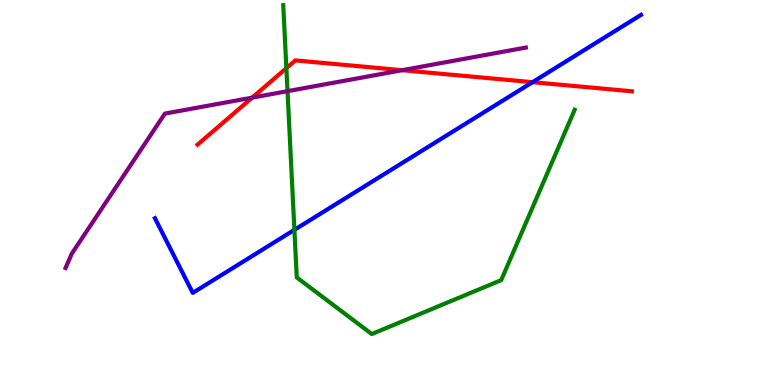[{'lines': ['blue', 'red'], 'intersections': [{'x': 6.87, 'y': 7.87}]}, {'lines': ['green', 'red'], 'intersections': [{'x': 3.7, 'y': 8.23}]}, {'lines': ['purple', 'red'], 'intersections': [{'x': 3.25, 'y': 7.46}, {'x': 5.19, 'y': 8.18}]}, {'lines': ['blue', 'green'], 'intersections': [{'x': 3.8, 'y': 4.03}]}, {'lines': ['blue', 'purple'], 'intersections': []}, {'lines': ['green', 'purple'], 'intersections': [{'x': 3.71, 'y': 7.63}]}]